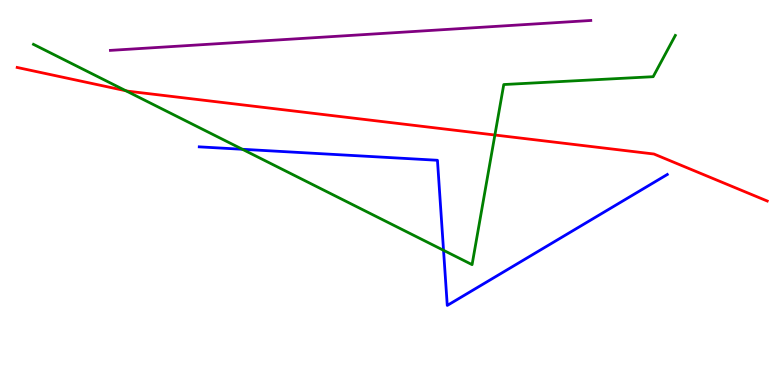[{'lines': ['blue', 'red'], 'intersections': []}, {'lines': ['green', 'red'], 'intersections': [{'x': 1.62, 'y': 7.64}, {'x': 6.39, 'y': 6.49}]}, {'lines': ['purple', 'red'], 'intersections': []}, {'lines': ['blue', 'green'], 'intersections': [{'x': 3.13, 'y': 6.12}, {'x': 5.72, 'y': 3.5}]}, {'lines': ['blue', 'purple'], 'intersections': []}, {'lines': ['green', 'purple'], 'intersections': []}]